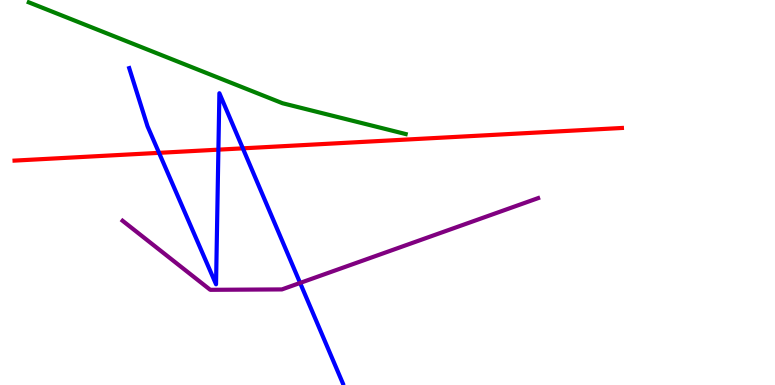[{'lines': ['blue', 'red'], 'intersections': [{'x': 2.05, 'y': 6.03}, {'x': 2.82, 'y': 6.11}, {'x': 3.13, 'y': 6.15}]}, {'lines': ['green', 'red'], 'intersections': []}, {'lines': ['purple', 'red'], 'intersections': []}, {'lines': ['blue', 'green'], 'intersections': []}, {'lines': ['blue', 'purple'], 'intersections': [{'x': 3.87, 'y': 2.65}]}, {'lines': ['green', 'purple'], 'intersections': []}]